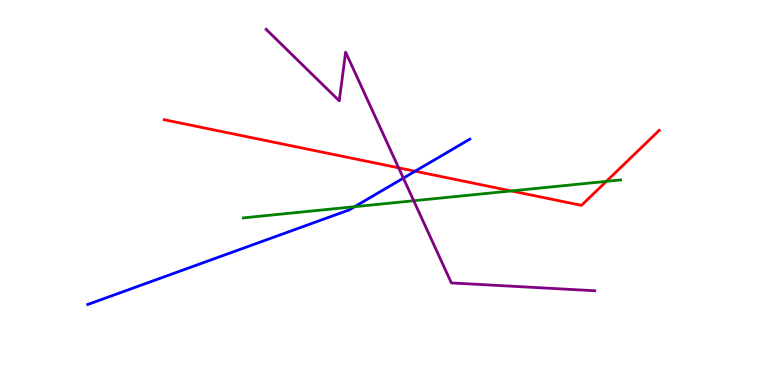[{'lines': ['blue', 'red'], 'intersections': [{'x': 5.36, 'y': 5.55}]}, {'lines': ['green', 'red'], 'intersections': [{'x': 6.6, 'y': 5.04}, {'x': 7.82, 'y': 5.29}]}, {'lines': ['purple', 'red'], 'intersections': [{'x': 5.14, 'y': 5.64}]}, {'lines': ['blue', 'green'], 'intersections': [{'x': 4.58, 'y': 4.63}]}, {'lines': ['blue', 'purple'], 'intersections': [{'x': 5.2, 'y': 5.37}]}, {'lines': ['green', 'purple'], 'intersections': [{'x': 5.34, 'y': 4.79}]}]